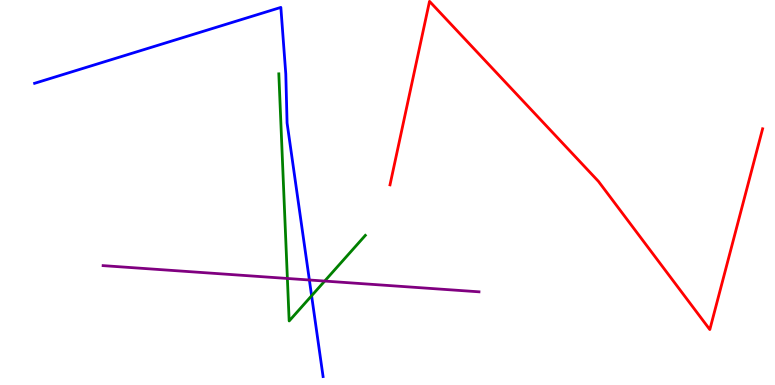[{'lines': ['blue', 'red'], 'intersections': []}, {'lines': ['green', 'red'], 'intersections': []}, {'lines': ['purple', 'red'], 'intersections': []}, {'lines': ['blue', 'green'], 'intersections': [{'x': 4.02, 'y': 2.32}]}, {'lines': ['blue', 'purple'], 'intersections': [{'x': 3.99, 'y': 2.73}]}, {'lines': ['green', 'purple'], 'intersections': [{'x': 3.71, 'y': 2.77}, {'x': 4.19, 'y': 2.7}]}]